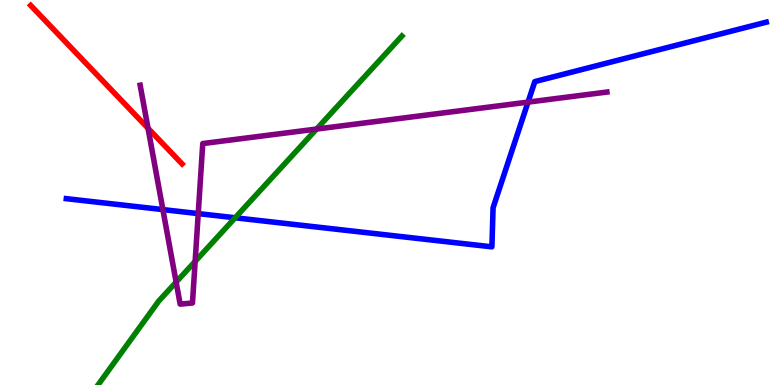[{'lines': ['blue', 'red'], 'intersections': []}, {'lines': ['green', 'red'], 'intersections': []}, {'lines': ['purple', 'red'], 'intersections': [{'x': 1.91, 'y': 6.67}]}, {'lines': ['blue', 'green'], 'intersections': [{'x': 3.03, 'y': 4.34}]}, {'lines': ['blue', 'purple'], 'intersections': [{'x': 2.1, 'y': 4.56}, {'x': 2.56, 'y': 4.45}, {'x': 6.81, 'y': 7.35}]}, {'lines': ['green', 'purple'], 'intersections': [{'x': 2.27, 'y': 2.67}, {'x': 2.52, 'y': 3.21}, {'x': 4.08, 'y': 6.65}]}]